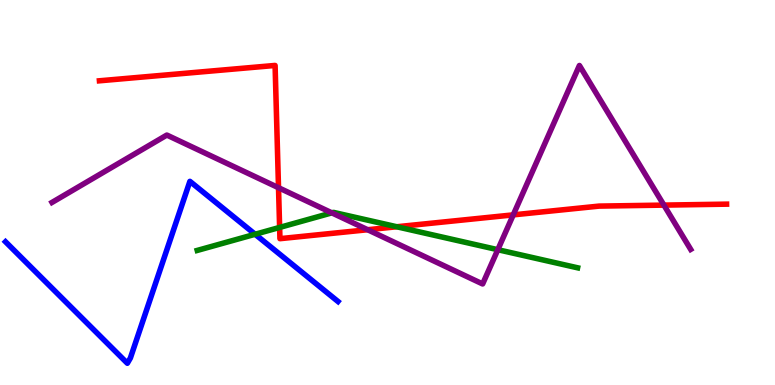[{'lines': ['blue', 'red'], 'intersections': []}, {'lines': ['green', 'red'], 'intersections': [{'x': 3.61, 'y': 4.09}, {'x': 5.12, 'y': 4.11}]}, {'lines': ['purple', 'red'], 'intersections': [{'x': 3.59, 'y': 5.12}, {'x': 4.74, 'y': 4.03}, {'x': 6.62, 'y': 4.42}, {'x': 8.57, 'y': 4.67}]}, {'lines': ['blue', 'green'], 'intersections': [{'x': 3.29, 'y': 3.92}]}, {'lines': ['blue', 'purple'], 'intersections': []}, {'lines': ['green', 'purple'], 'intersections': [{'x': 4.28, 'y': 4.47}, {'x': 6.42, 'y': 3.51}]}]